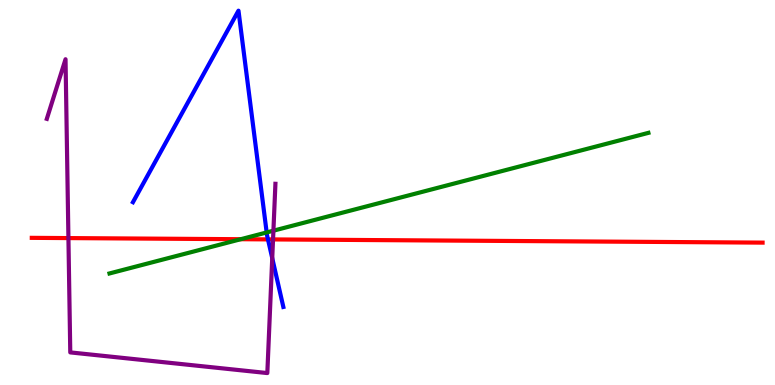[{'lines': ['blue', 'red'], 'intersections': [{'x': 3.46, 'y': 3.78}]}, {'lines': ['green', 'red'], 'intersections': [{'x': 3.11, 'y': 3.79}]}, {'lines': ['purple', 'red'], 'intersections': [{'x': 0.883, 'y': 3.82}, {'x': 3.52, 'y': 3.78}]}, {'lines': ['blue', 'green'], 'intersections': [{'x': 3.44, 'y': 3.96}]}, {'lines': ['blue', 'purple'], 'intersections': [{'x': 3.51, 'y': 3.3}]}, {'lines': ['green', 'purple'], 'intersections': [{'x': 3.53, 'y': 4.01}]}]